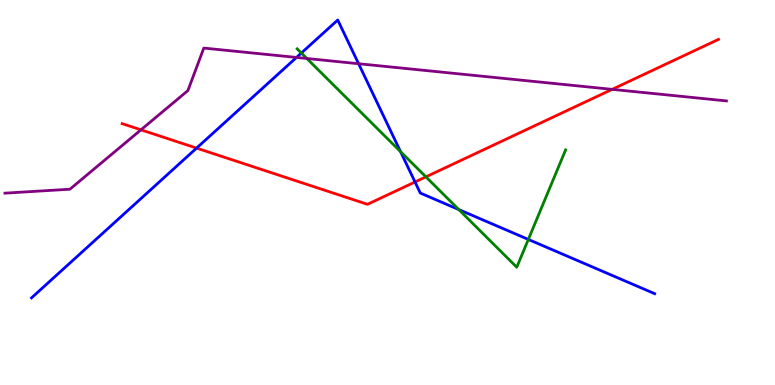[{'lines': ['blue', 'red'], 'intersections': [{'x': 2.54, 'y': 6.15}, {'x': 5.36, 'y': 5.27}]}, {'lines': ['green', 'red'], 'intersections': [{'x': 5.5, 'y': 5.41}]}, {'lines': ['purple', 'red'], 'intersections': [{'x': 1.82, 'y': 6.63}, {'x': 7.9, 'y': 7.68}]}, {'lines': ['blue', 'green'], 'intersections': [{'x': 3.89, 'y': 8.62}, {'x': 5.17, 'y': 6.06}, {'x': 5.92, 'y': 4.56}, {'x': 6.82, 'y': 3.78}]}, {'lines': ['blue', 'purple'], 'intersections': [{'x': 3.83, 'y': 8.51}, {'x': 4.63, 'y': 8.34}]}, {'lines': ['green', 'purple'], 'intersections': [{'x': 3.96, 'y': 8.48}]}]